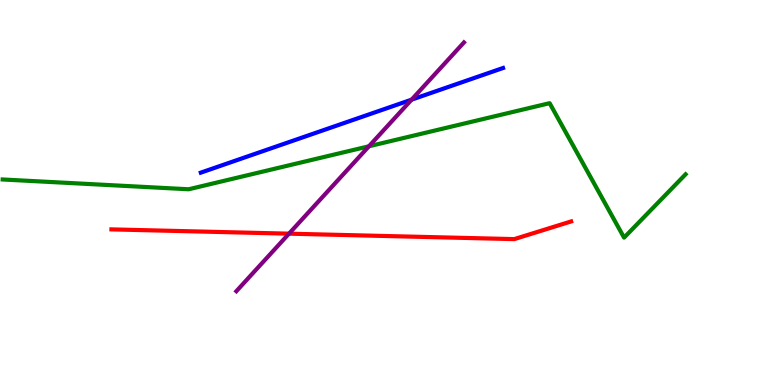[{'lines': ['blue', 'red'], 'intersections': []}, {'lines': ['green', 'red'], 'intersections': []}, {'lines': ['purple', 'red'], 'intersections': [{'x': 3.73, 'y': 3.93}]}, {'lines': ['blue', 'green'], 'intersections': []}, {'lines': ['blue', 'purple'], 'intersections': [{'x': 5.31, 'y': 7.41}]}, {'lines': ['green', 'purple'], 'intersections': [{'x': 4.76, 'y': 6.2}]}]